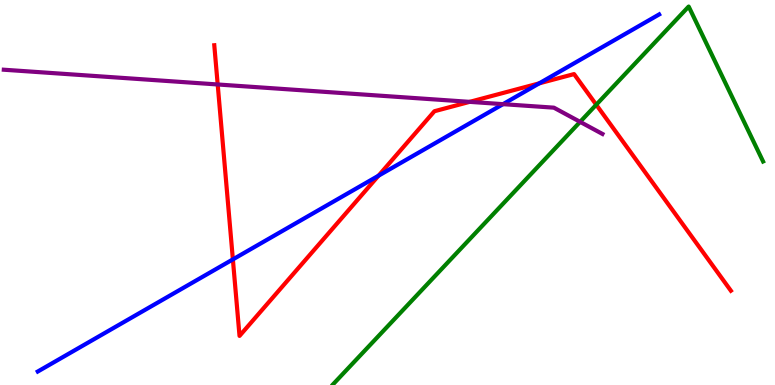[{'lines': ['blue', 'red'], 'intersections': [{'x': 3.0, 'y': 3.26}, {'x': 4.88, 'y': 5.44}, {'x': 6.96, 'y': 7.84}]}, {'lines': ['green', 'red'], 'intersections': [{'x': 7.69, 'y': 7.28}]}, {'lines': ['purple', 'red'], 'intersections': [{'x': 2.81, 'y': 7.81}, {'x': 6.06, 'y': 7.35}]}, {'lines': ['blue', 'green'], 'intersections': []}, {'lines': ['blue', 'purple'], 'intersections': [{'x': 6.49, 'y': 7.29}]}, {'lines': ['green', 'purple'], 'intersections': [{'x': 7.49, 'y': 6.83}]}]